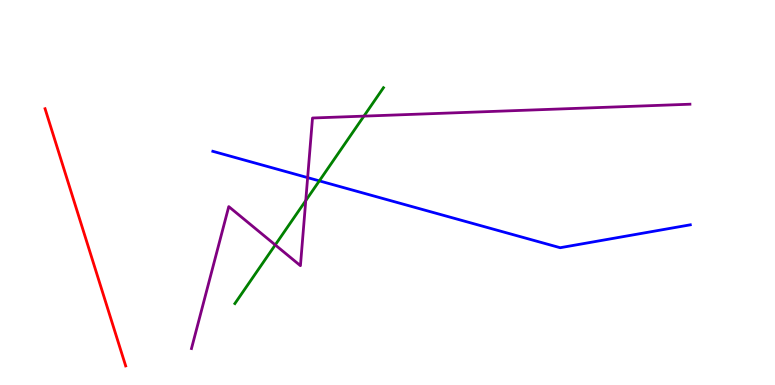[{'lines': ['blue', 'red'], 'intersections': []}, {'lines': ['green', 'red'], 'intersections': []}, {'lines': ['purple', 'red'], 'intersections': []}, {'lines': ['blue', 'green'], 'intersections': [{'x': 4.12, 'y': 5.3}]}, {'lines': ['blue', 'purple'], 'intersections': [{'x': 3.97, 'y': 5.39}]}, {'lines': ['green', 'purple'], 'intersections': [{'x': 3.55, 'y': 3.64}, {'x': 3.95, 'y': 4.79}, {'x': 4.7, 'y': 6.98}]}]